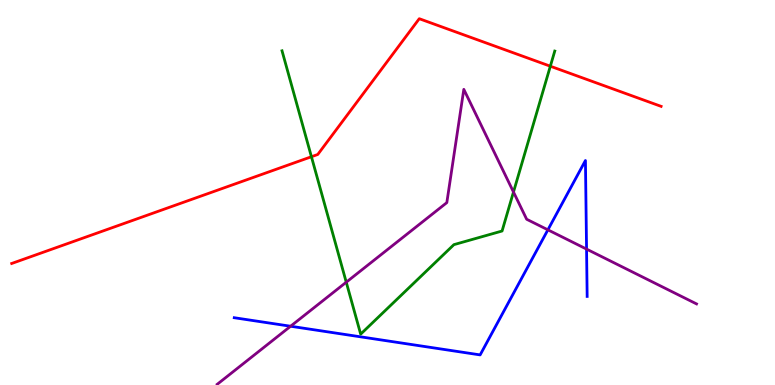[{'lines': ['blue', 'red'], 'intersections': []}, {'lines': ['green', 'red'], 'intersections': [{'x': 4.02, 'y': 5.93}, {'x': 7.1, 'y': 8.28}]}, {'lines': ['purple', 'red'], 'intersections': []}, {'lines': ['blue', 'green'], 'intersections': []}, {'lines': ['blue', 'purple'], 'intersections': [{'x': 3.75, 'y': 1.53}, {'x': 7.07, 'y': 4.03}, {'x': 7.57, 'y': 3.53}]}, {'lines': ['green', 'purple'], 'intersections': [{'x': 4.47, 'y': 2.67}, {'x': 6.63, 'y': 5.01}]}]